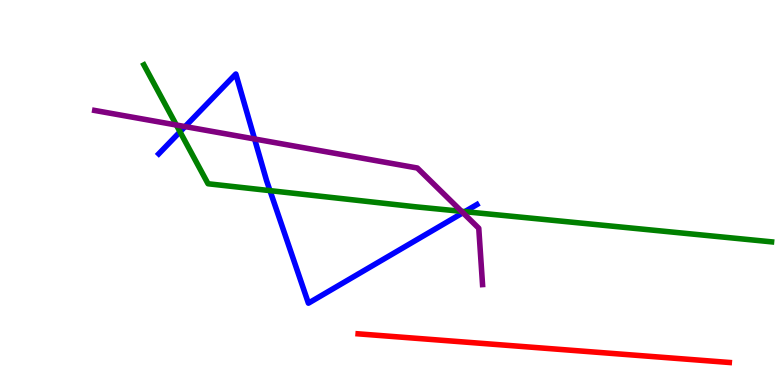[{'lines': ['blue', 'red'], 'intersections': []}, {'lines': ['green', 'red'], 'intersections': []}, {'lines': ['purple', 'red'], 'intersections': []}, {'lines': ['blue', 'green'], 'intersections': [{'x': 2.32, 'y': 6.58}, {'x': 3.48, 'y': 5.05}, {'x': 6.0, 'y': 4.5}]}, {'lines': ['blue', 'purple'], 'intersections': [{'x': 2.39, 'y': 6.71}, {'x': 3.28, 'y': 6.39}, {'x': 5.97, 'y': 4.47}]}, {'lines': ['green', 'purple'], 'intersections': [{'x': 2.28, 'y': 6.75}, {'x': 5.95, 'y': 4.51}]}]